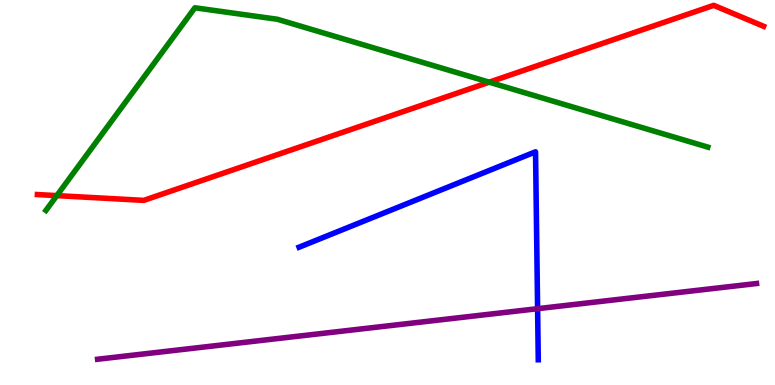[{'lines': ['blue', 'red'], 'intersections': []}, {'lines': ['green', 'red'], 'intersections': [{'x': 0.733, 'y': 4.92}, {'x': 6.31, 'y': 7.87}]}, {'lines': ['purple', 'red'], 'intersections': []}, {'lines': ['blue', 'green'], 'intersections': []}, {'lines': ['blue', 'purple'], 'intersections': [{'x': 6.94, 'y': 1.98}]}, {'lines': ['green', 'purple'], 'intersections': []}]